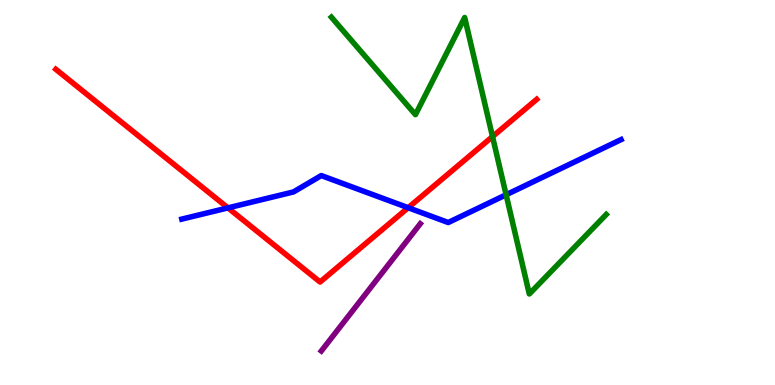[{'lines': ['blue', 'red'], 'intersections': [{'x': 2.94, 'y': 4.6}, {'x': 5.27, 'y': 4.6}]}, {'lines': ['green', 'red'], 'intersections': [{'x': 6.36, 'y': 6.45}]}, {'lines': ['purple', 'red'], 'intersections': []}, {'lines': ['blue', 'green'], 'intersections': [{'x': 6.53, 'y': 4.94}]}, {'lines': ['blue', 'purple'], 'intersections': []}, {'lines': ['green', 'purple'], 'intersections': []}]